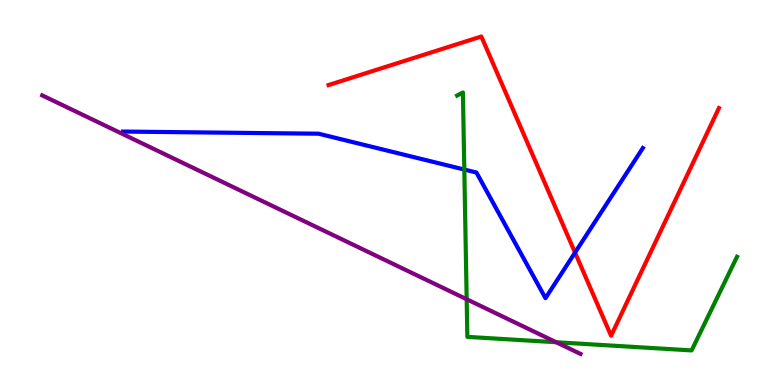[{'lines': ['blue', 'red'], 'intersections': [{'x': 7.42, 'y': 3.44}]}, {'lines': ['green', 'red'], 'intersections': []}, {'lines': ['purple', 'red'], 'intersections': []}, {'lines': ['blue', 'green'], 'intersections': [{'x': 5.99, 'y': 5.6}]}, {'lines': ['blue', 'purple'], 'intersections': []}, {'lines': ['green', 'purple'], 'intersections': [{'x': 6.02, 'y': 2.23}, {'x': 7.18, 'y': 1.11}]}]